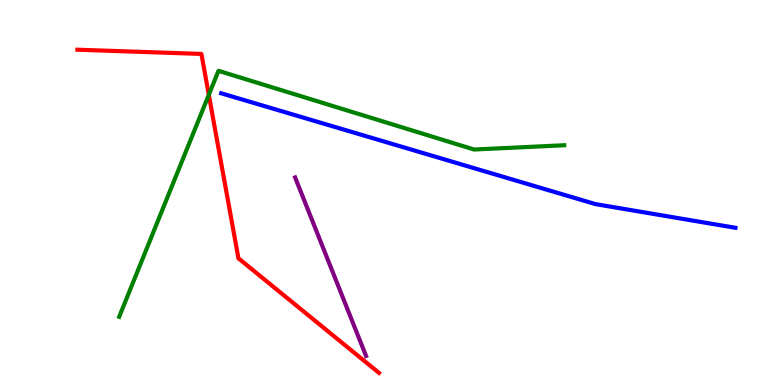[{'lines': ['blue', 'red'], 'intersections': []}, {'lines': ['green', 'red'], 'intersections': [{'x': 2.69, 'y': 7.54}]}, {'lines': ['purple', 'red'], 'intersections': []}, {'lines': ['blue', 'green'], 'intersections': []}, {'lines': ['blue', 'purple'], 'intersections': []}, {'lines': ['green', 'purple'], 'intersections': []}]